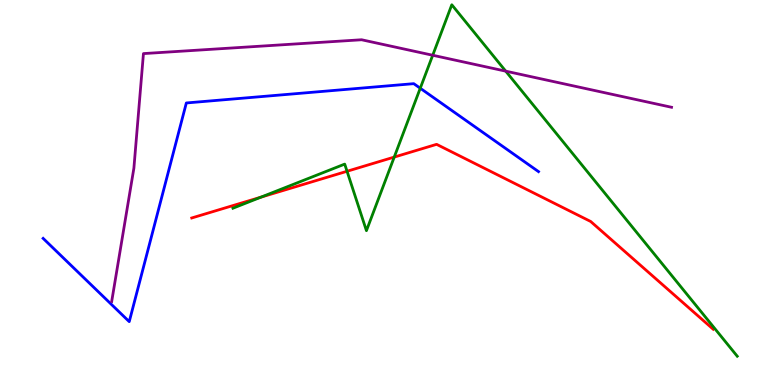[{'lines': ['blue', 'red'], 'intersections': []}, {'lines': ['green', 'red'], 'intersections': [{'x': 3.37, 'y': 4.88}, {'x': 4.48, 'y': 5.55}, {'x': 5.09, 'y': 5.92}]}, {'lines': ['purple', 'red'], 'intersections': []}, {'lines': ['blue', 'green'], 'intersections': [{'x': 5.42, 'y': 7.71}]}, {'lines': ['blue', 'purple'], 'intersections': []}, {'lines': ['green', 'purple'], 'intersections': [{'x': 5.58, 'y': 8.56}, {'x': 6.53, 'y': 8.15}]}]